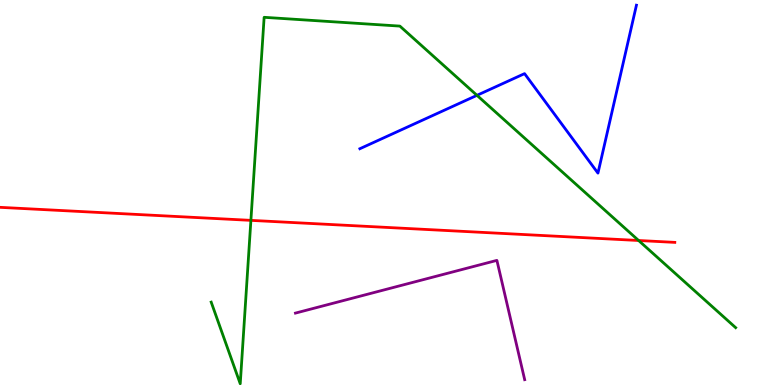[{'lines': ['blue', 'red'], 'intersections': []}, {'lines': ['green', 'red'], 'intersections': [{'x': 3.24, 'y': 4.28}, {'x': 8.24, 'y': 3.75}]}, {'lines': ['purple', 'red'], 'intersections': []}, {'lines': ['blue', 'green'], 'intersections': [{'x': 6.15, 'y': 7.52}]}, {'lines': ['blue', 'purple'], 'intersections': []}, {'lines': ['green', 'purple'], 'intersections': []}]